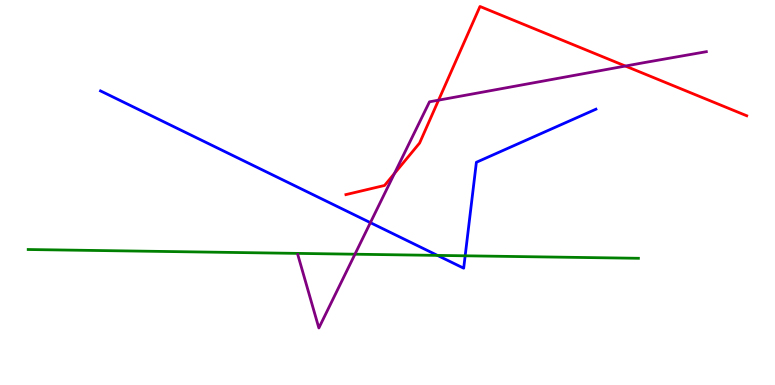[{'lines': ['blue', 'red'], 'intersections': []}, {'lines': ['green', 'red'], 'intersections': []}, {'lines': ['purple', 'red'], 'intersections': [{'x': 5.09, 'y': 5.49}, {'x': 5.66, 'y': 7.4}, {'x': 8.07, 'y': 8.28}]}, {'lines': ['blue', 'green'], 'intersections': [{'x': 5.64, 'y': 3.37}, {'x': 6.0, 'y': 3.36}]}, {'lines': ['blue', 'purple'], 'intersections': [{'x': 4.78, 'y': 4.22}]}, {'lines': ['green', 'purple'], 'intersections': [{'x': 4.58, 'y': 3.4}]}]